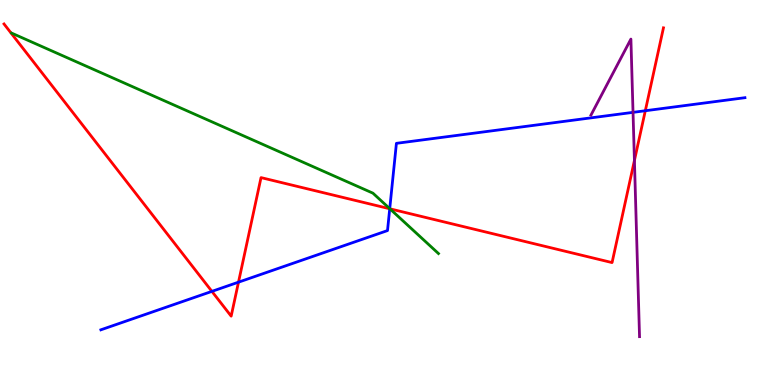[{'lines': ['blue', 'red'], 'intersections': [{'x': 2.73, 'y': 2.43}, {'x': 3.08, 'y': 2.67}, {'x': 5.03, 'y': 4.58}, {'x': 8.33, 'y': 7.12}]}, {'lines': ['green', 'red'], 'intersections': [{'x': 5.03, 'y': 4.58}]}, {'lines': ['purple', 'red'], 'intersections': [{'x': 8.19, 'y': 5.83}]}, {'lines': ['blue', 'green'], 'intersections': [{'x': 5.03, 'y': 4.58}]}, {'lines': ['blue', 'purple'], 'intersections': [{'x': 8.17, 'y': 7.08}]}, {'lines': ['green', 'purple'], 'intersections': []}]